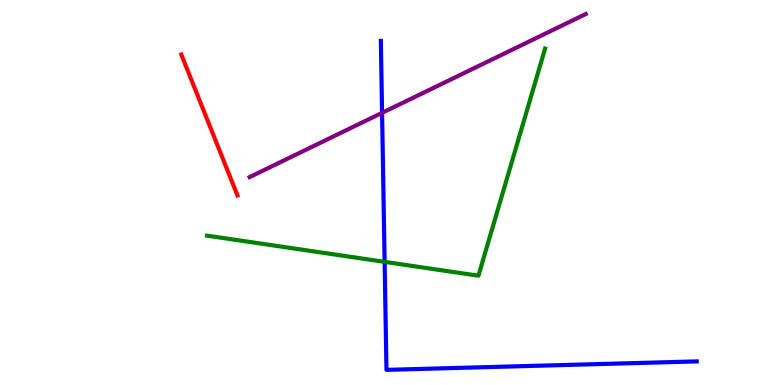[{'lines': ['blue', 'red'], 'intersections': []}, {'lines': ['green', 'red'], 'intersections': []}, {'lines': ['purple', 'red'], 'intersections': []}, {'lines': ['blue', 'green'], 'intersections': [{'x': 4.96, 'y': 3.2}]}, {'lines': ['blue', 'purple'], 'intersections': [{'x': 4.93, 'y': 7.07}]}, {'lines': ['green', 'purple'], 'intersections': []}]